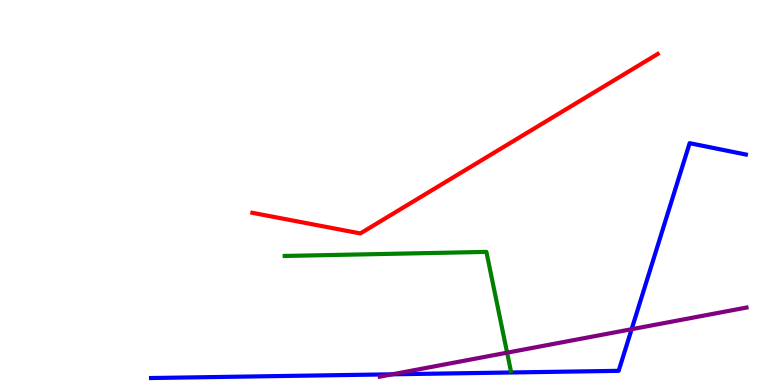[{'lines': ['blue', 'red'], 'intersections': []}, {'lines': ['green', 'red'], 'intersections': []}, {'lines': ['purple', 'red'], 'intersections': []}, {'lines': ['blue', 'green'], 'intersections': []}, {'lines': ['blue', 'purple'], 'intersections': [{'x': 5.06, 'y': 0.278}, {'x': 8.15, 'y': 1.45}]}, {'lines': ['green', 'purple'], 'intersections': [{'x': 6.54, 'y': 0.84}]}]